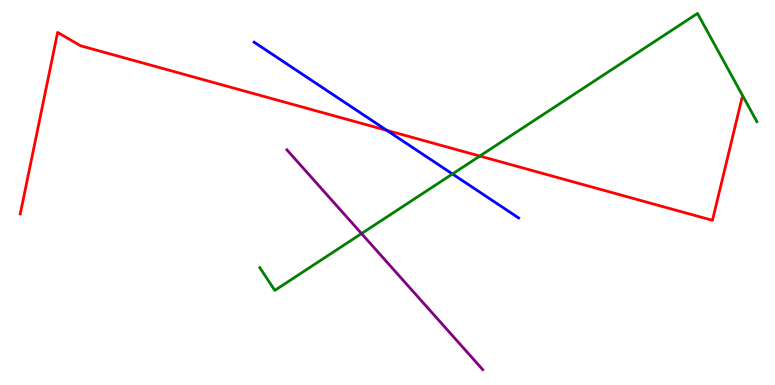[{'lines': ['blue', 'red'], 'intersections': [{'x': 4.99, 'y': 6.61}]}, {'lines': ['green', 'red'], 'intersections': [{'x': 6.19, 'y': 5.95}]}, {'lines': ['purple', 'red'], 'intersections': []}, {'lines': ['blue', 'green'], 'intersections': [{'x': 5.84, 'y': 5.48}]}, {'lines': ['blue', 'purple'], 'intersections': []}, {'lines': ['green', 'purple'], 'intersections': [{'x': 4.66, 'y': 3.93}]}]